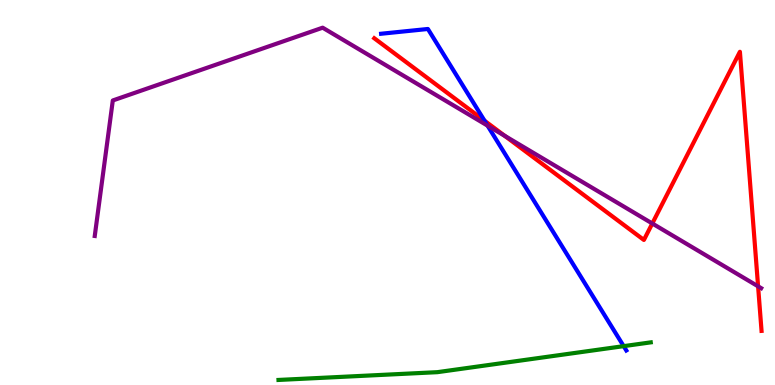[{'lines': ['blue', 'red'], 'intersections': [{'x': 6.25, 'y': 6.86}]}, {'lines': ['green', 'red'], 'intersections': []}, {'lines': ['purple', 'red'], 'intersections': [{'x': 6.51, 'y': 6.47}, {'x': 8.42, 'y': 4.2}, {'x': 9.78, 'y': 2.56}]}, {'lines': ['blue', 'green'], 'intersections': [{'x': 8.05, 'y': 1.01}]}, {'lines': ['blue', 'purple'], 'intersections': [{'x': 6.29, 'y': 6.74}]}, {'lines': ['green', 'purple'], 'intersections': []}]